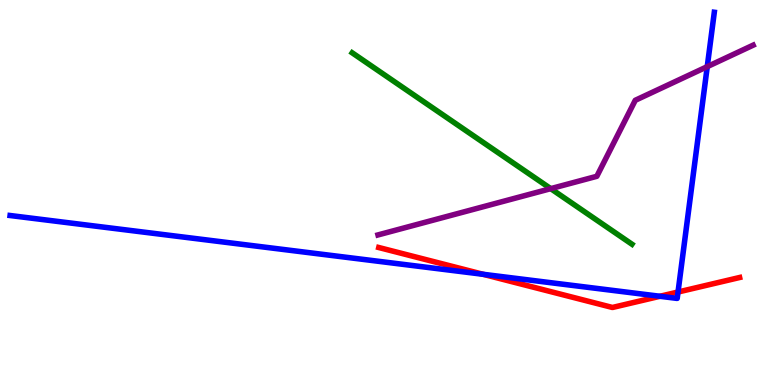[{'lines': ['blue', 'red'], 'intersections': [{'x': 6.23, 'y': 2.88}, {'x': 8.52, 'y': 2.3}, {'x': 8.75, 'y': 2.42}]}, {'lines': ['green', 'red'], 'intersections': []}, {'lines': ['purple', 'red'], 'intersections': []}, {'lines': ['blue', 'green'], 'intersections': []}, {'lines': ['blue', 'purple'], 'intersections': [{'x': 9.13, 'y': 8.27}]}, {'lines': ['green', 'purple'], 'intersections': [{'x': 7.11, 'y': 5.1}]}]